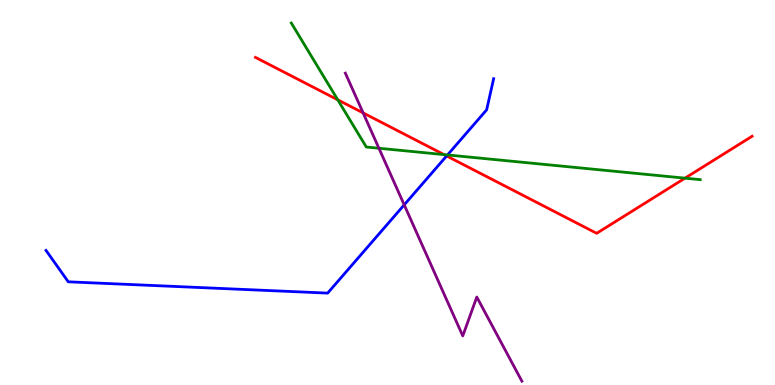[{'lines': ['blue', 'red'], 'intersections': [{'x': 5.76, 'y': 5.95}]}, {'lines': ['green', 'red'], 'intersections': [{'x': 4.36, 'y': 7.41}, {'x': 5.73, 'y': 5.98}, {'x': 8.84, 'y': 5.37}]}, {'lines': ['purple', 'red'], 'intersections': [{'x': 4.69, 'y': 7.07}]}, {'lines': ['blue', 'green'], 'intersections': [{'x': 5.77, 'y': 5.98}]}, {'lines': ['blue', 'purple'], 'intersections': [{'x': 5.22, 'y': 4.68}]}, {'lines': ['green', 'purple'], 'intersections': [{'x': 4.89, 'y': 6.15}]}]